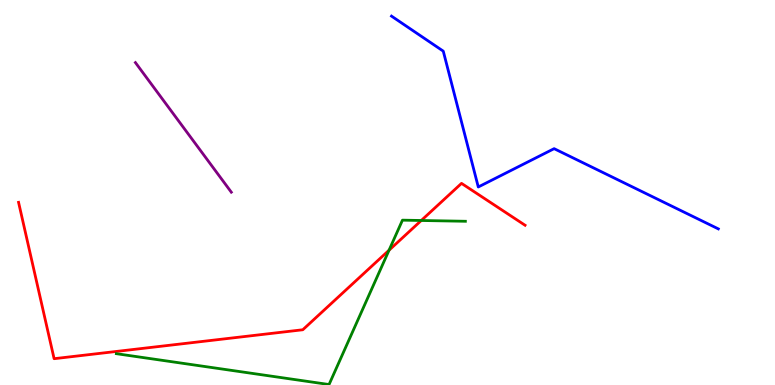[{'lines': ['blue', 'red'], 'intersections': []}, {'lines': ['green', 'red'], 'intersections': [{'x': 5.02, 'y': 3.5}, {'x': 5.44, 'y': 4.27}]}, {'lines': ['purple', 'red'], 'intersections': []}, {'lines': ['blue', 'green'], 'intersections': []}, {'lines': ['blue', 'purple'], 'intersections': []}, {'lines': ['green', 'purple'], 'intersections': []}]